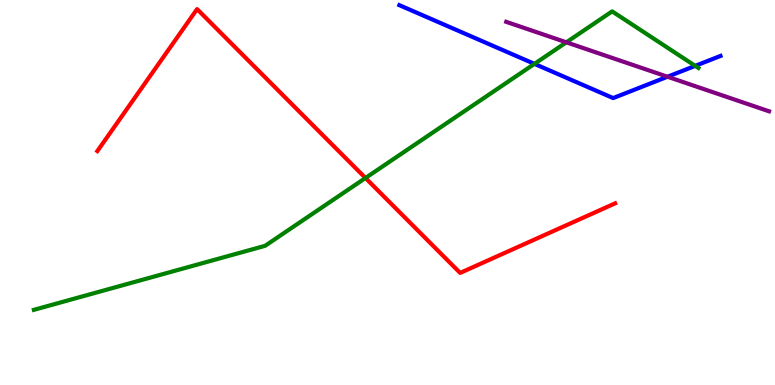[{'lines': ['blue', 'red'], 'intersections': []}, {'lines': ['green', 'red'], 'intersections': [{'x': 4.72, 'y': 5.38}]}, {'lines': ['purple', 'red'], 'intersections': []}, {'lines': ['blue', 'green'], 'intersections': [{'x': 6.9, 'y': 8.34}, {'x': 8.97, 'y': 8.29}]}, {'lines': ['blue', 'purple'], 'intersections': [{'x': 8.61, 'y': 8.01}]}, {'lines': ['green', 'purple'], 'intersections': [{'x': 7.31, 'y': 8.9}]}]